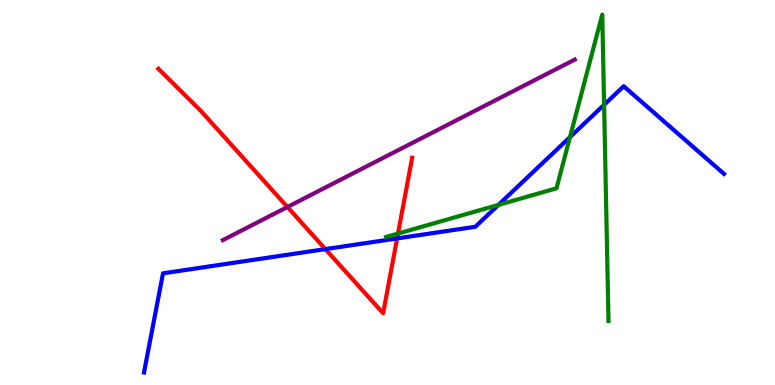[{'lines': ['blue', 'red'], 'intersections': [{'x': 4.2, 'y': 3.53}, {'x': 5.12, 'y': 3.81}]}, {'lines': ['green', 'red'], 'intersections': [{'x': 5.14, 'y': 3.93}]}, {'lines': ['purple', 'red'], 'intersections': [{'x': 3.71, 'y': 4.62}]}, {'lines': ['blue', 'green'], 'intersections': [{'x': 6.43, 'y': 4.68}, {'x': 7.35, 'y': 6.44}, {'x': 7.79, 'y': 7.28}]}, {'lines': ['blue', 'purple'], 'intersections': []}, {'lines': ['green', 'purple'], 'intersections': []}]